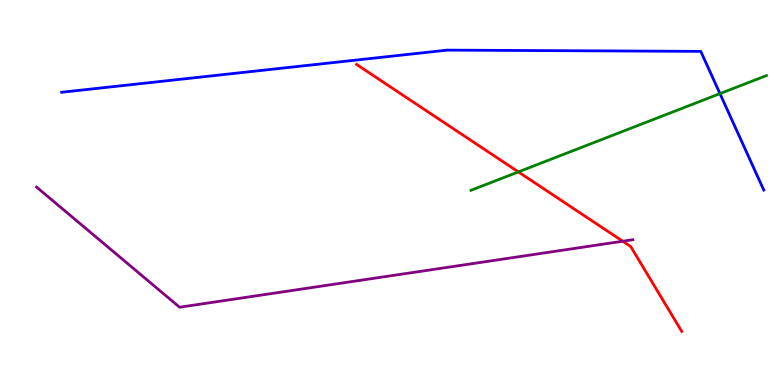[{'lines': ['blue', 'red'], 'intersections': []}, {'lines': ['green', 'red'], 'intersections': [{'x': 6.69, 'y': 5.53}]}, {'lines': ['purple', 'red'], 'intersections': [{'x': 8.04, 'y': 3.73}]}, {'lines': ['blue', 'green'], 'intersections': [{'x': 9.29, 'y': 7.57}]}, {'lines': ['blue', 'purple'], 'intersections': []}, {'lines': ['green', 'purple'], 'intersections': []}]